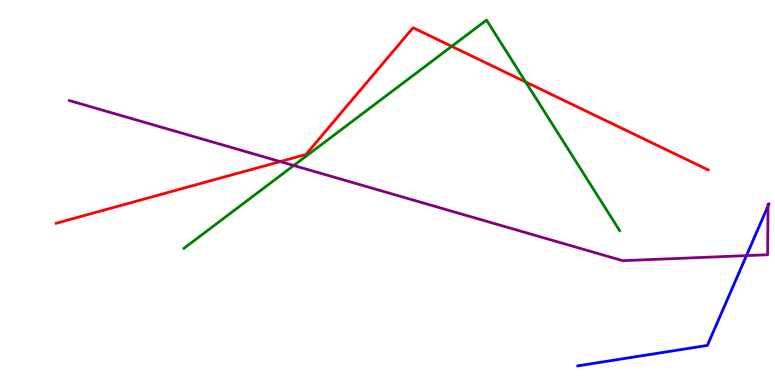[{'lines': ['blue', 'red'], 'intersections': []}, {'lines': ['green', 'red'], 'intersections': [{'x': 5.83, 'y': 8.8}, {'x': 6.78, 'y': 7.87}]}, {'lines': ['purple', 'red'], 'intersections': [{'x': 3.62, 'y': 5.8}]}, {'lines': ['blue', 'green'], 'intersections': []}, {'lines': ['blue', 'purple'], 'intersections': [{'x': 9.63, 'y': 3.36}, {'x': 9.91, 'y': 4.65}]}, {'lines': ['green', 'purple'], 'intersections': [{'x': 3.79, 'y': 5.7}]}]